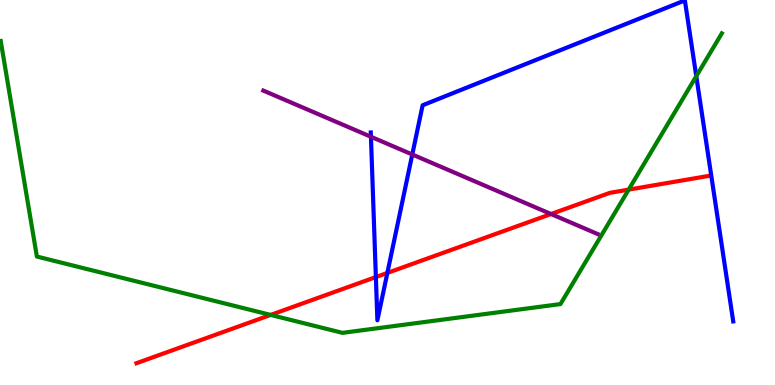[{'lines': ['blue', 'red'], 'intersections': [{'x': 4.85, 'y': 2.8}, {'x': 5.0, 'y': 2.91}]}, {'lines': ['green', 'red'], 'intersections': [{'x': 3.49, 'y': 1.82}, {'x': 8.11, 'y': 5.07}]}, {'lines': ['purple', 'red'], 'intersections': [{'x': 7.11, 'y': 4.44}]}, {'lines': ['blue', 'green'], 'intersections': [{'x': 8.98, 'y': 8.02}]}, {'lines': ['blue', 'purple'], 'intersections': [{'x': 4.79, 'y': 6.45}, {'x': 5.32, 'y': 5.99}]}, {'lines': ['green', 'purple'], 'intersections': []}]